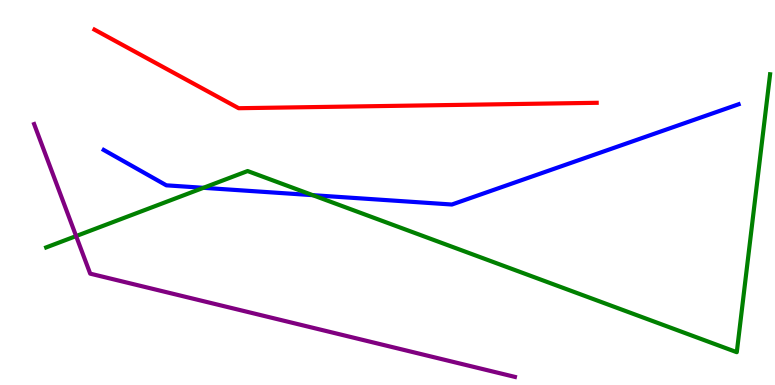[{'lines': ['blue', 'red'], 'intersections': []}, {'lines': ['green', 'red'], 'intersections': []}, {'lines': ['purple', 'red'], 'intersections': []}, {'lines': ['blue', 'green'], 'intersections': [{'x': 2.62, 'y': 5.12}, {'x': 4.04, 'y': 4.93}]}, {'lines': ['blue', 'purple'], 'intersections': []}, {'lines': ['green', 'purple'], 'intersections': [{'x': 0.982, 'y': 3.87}]}]